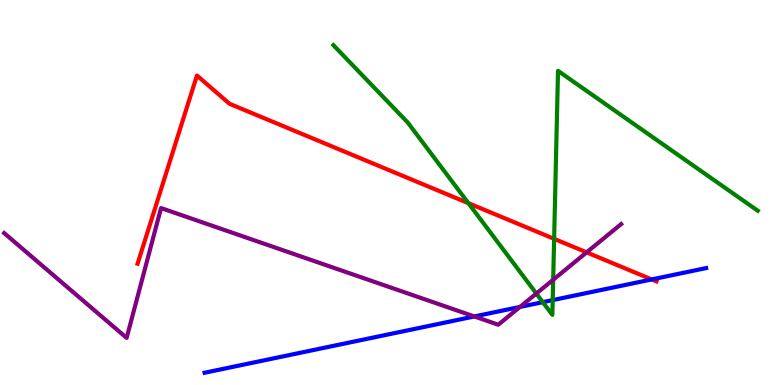[{'lines': ['blue', 'red'], 'intersections': [{'x': 8.41, 'y': 2.74}]}, {'lines': ['green', 'red'], 'intersections': [{'x': 6.04, 'y': 4.72}, {'x': 7.15, 'y': 3.8}]}, {'lines': ['purple', 'red'], 'intersections': [{'x': 7.57, 'y': 3.45}]}, {'lines': ['blue', 'green'], 'intersections': [{'x': 7.0, 'y': 2.15}, {'x': 7.13, 'y': 2.21}]}, {'lines': ['blue', 'purple'], 'intersections': [{'x': 6.12, 'y': 1.78}, {'x': 6.71, 'y': 2.03}]}, {'lines': ['green', 'purple'], 'intersections': [{'x': 6.92, 'y': 2.38}, {'x': 7.14, 'y': 2.73}]}]